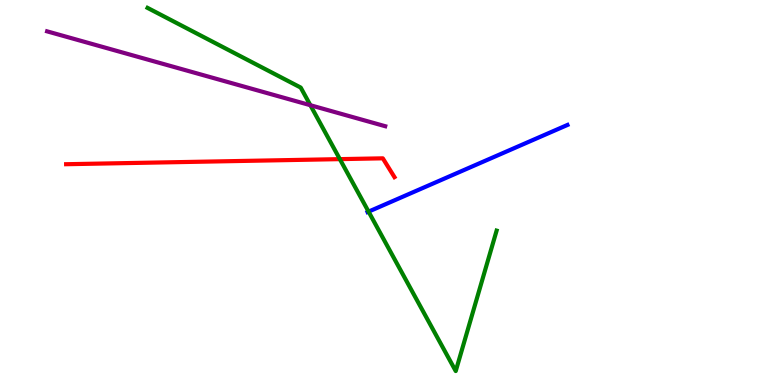[{'lines': ['blue', 'red'], 'intersections': []}, {'lines': ['green', 'red'], 'intersections': [{'x': 4.39, 'y': 5.87}]}, {'lines': ['purple', 'red'], 'intersections': []}, {'lines': ['blue', 'green'], 'intersections': [{'x': 4.76, 'y': 4.5}]}, {'lines': ['blue', 'purple'], 'intersections': []}, {'lines': ['green', 'purple'], 'intersections': [{'x': 4.0, 'y': 7.27}]}]